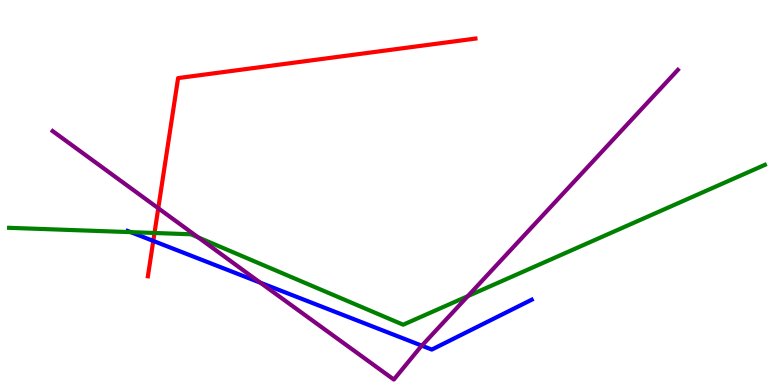[{'lines': ['blue', 'red'], 'intersections': [{'x': 1.98, 'y': 3.74}]}, {'lines': ['green', 'red'], 'intersections': [{'x': 1.99, 'y': 3.95}]}, {'lines': ['purple', 'red'], 'intersections': [{'x': 2.04, 'y': 4.59}]}, {'lines': ['blue', 'green'], 'intersections': [{'x': 1.69, 'y': 3.97}]}, {'lines': ['blue', 'purple'], 'intersections': [{'x': 3.36, 'y': 2.66}, {'x': 5.44, 'y': 1.02}]}, {'lines': ['green', 'purple'], 'intersections': [{'x': 2.56, 'y': 3.83}, {'x': 6.04, 'y': 2.31}]}]